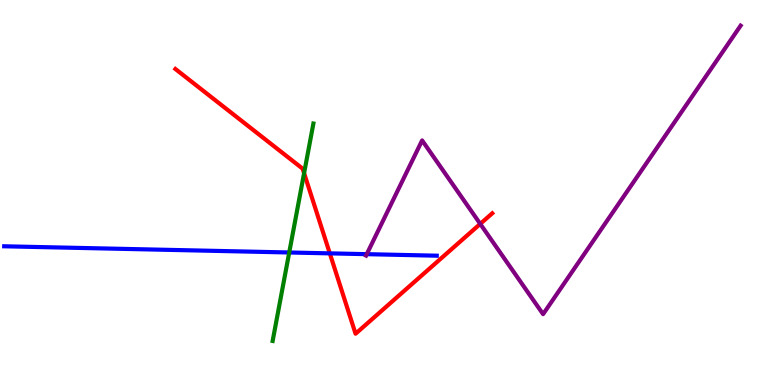[{'lines': ['blue', 'red'], 'intersections': [{'x': 4.26, 'y': 3.42}]}, {'lines': ['green', 'red'], 'intersections': [{'x': 3.92, 'y': 5.5}]}, {'lines': ['purple', 'red'], 'intersections': [{'x': 6.2, 'y': 4.18}]}, {'lines': ['blue', 'green'], 'intersections': [{'x': 3.73, 'y': 3.44}]}, {'lines': ['blue', 'purple'], 'intersections': [{'x': 4.73, 'y': 3.4}]}, {'lines': ['green', 'purple'], 'intersections': []}]